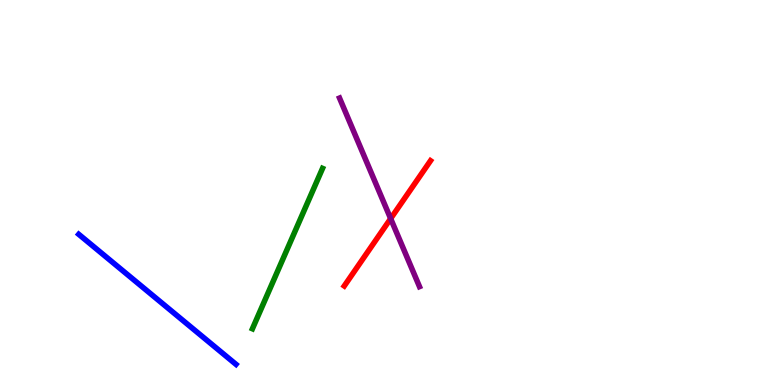[{'lines': ['blue', 'red'], 'intersections': []}, {'lines': ['green', 'red'], 'intersections': []}, {'lines': ['purple', 'red'], 'intersections': [{'x': 5.04, 'y': 4.32}]}, {'lines': ['blue', 'green'], 'intersections': []}, {'lines': ['blue', 'purple'], 'intersections': []}, {'lines': ['green', 'purple'], 'intersections': []}]